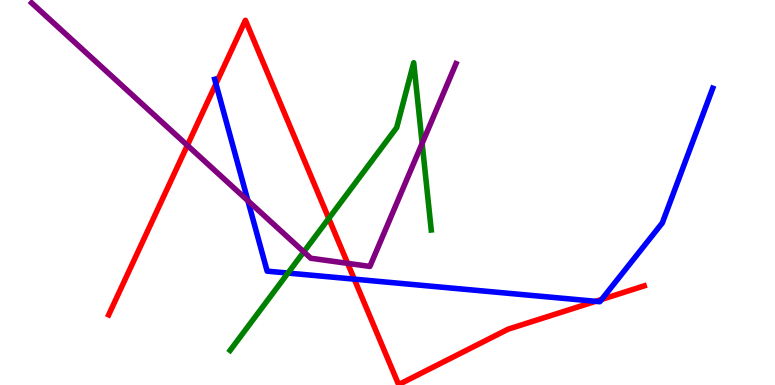[{'lines': ['blue', 'red'], 'intersections': [{'x': 2.79, 'y': 7.82}, {'x': 4.57, 'y': 2.75}, {'x': 7.69, 'y': 2.17}, {'x': 7.76, 'y': 2.22}]}, {'lines': ['green', 'red'], 'intersections': [{'x': 4.24, 'y': 4.33}]}, {'lines': ['purple', 'red'], 'intersections': [{'x': 2.42, 'y': 6.22}, {'x': 4.49, 'y': 3.16}]}, {'lines': ['blue', 'green'], 'intersections': [{'x': 3.72, 'y': 2.91}]}, {'lines': ['blue', 'purple'], 'intersections': [{'x': 3.2, 'y': 4.79}]}, {'lines': ['green', 'purple'], 'intersections': [{'x': 3.92, 'y': 3.46}, {'x': 5.45, 'y': 6.28}]}]